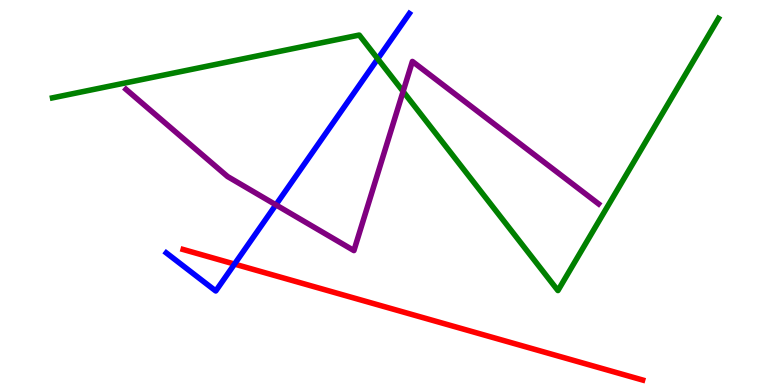[{'lines': ['blue', 'red'], 'intersections': [{'x': 3.03, 'y': 3.14}]}, {'lines': ['green', 'red'], 'intersections': []}, {'lines': ['purple', 'red'], 'intersections': []}, {'lines': ['blue', 'green'], 'intersections': [{'x': 4.87, 'y': 8.47}]}, {'lines': ['blue', 'purple'], 'intersections': [{'x': 3.56, 'y': 4.68}]}, {'lines': ['green', 'purple'], 'intersections': [{'x': 5.2, 'y': 7.62}]}]